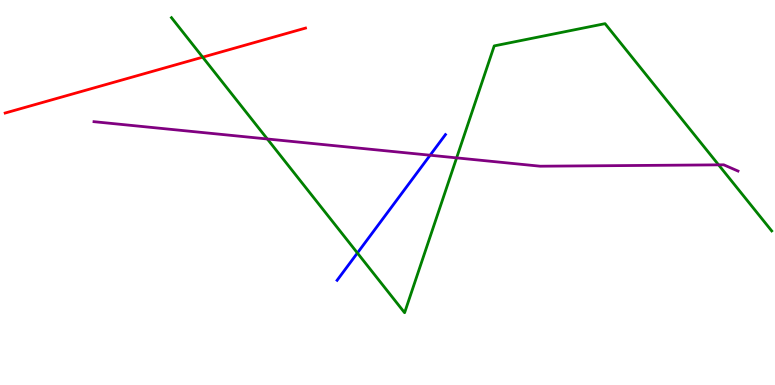[{'lines': ['blue', 'red'], 'intersections': []}, {'lines': ['green', 'red'], 'intersections': [{'x': 2.62, 'y': 8.52}]}, {'lines': ['purple', 'red'], 'intersections': []}, {'lines': ['blue', 'green'], 'intersections': [{'x': 4.61, 'y': 3.43}]}, {'lines': ['blue', 'purple'], 'intersections': [{'x': 5.55, 'y': 5.97}]}, {'lines': ['green', 'purple'], 'intersections': [{'x': 3.45, 'y': 6.39}, {'x': 5.89, 'y': 5.9}, {'x': 9.27, 'y': 5.72}]}]